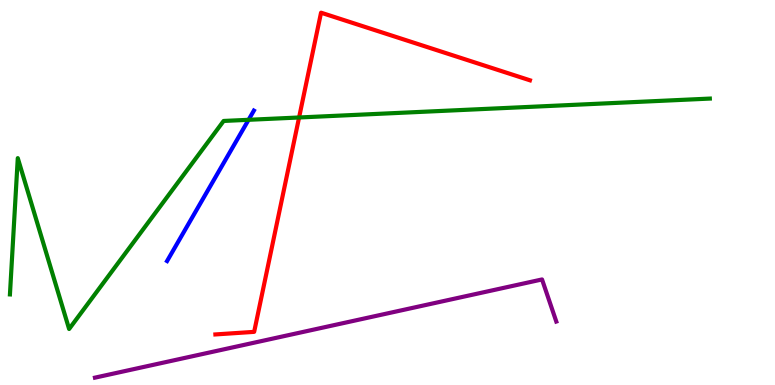[{'lines': ['blue', 'red'], 'intersections': []}, {'lines': ['green', 'red'], 'intersections': [{'x': 3.86, 'y': 6.95}]}, {'lines': ['purple', 'red'], 'intersections': []}, {'lines': ['blue', 'green'], 'intersections': [{'x': 3.21, 'y': 6.89}]}, {'lines': ['blue', 'purple'], 'intersections': []}, {'lines': ['green', 'purple'], 'intersections': []}]